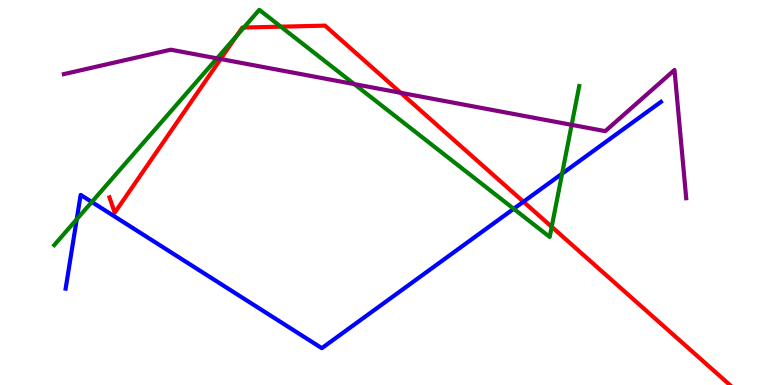[{'lines': ['blue', 'red'], 'intersections': [{'x': 6.75, 'y': 4.76}]}, {'lines': ['green', 'red'], 'intersections': [{'x': 3.05, 'y': 9.07}, {'x': 3.15, 'y': 9.28}, {'x': 3.62, 'y': 9.31}, {'x': 7.12, 'y': 4.11}]}, {'lines': ['purple', 'red'], 'intersections': [{'x': 2.85, 'y': 8.47}, {'x': 5.17, 'y': 7.59}]}, {'lines': ['blue', 'green'], 'intersections': [{'x': 0.99, 'y': 4.3}, {'x': 1.18, 'y': 4.75}, {'x': 6.63, 'y': 4.58}, {'x': 7.25, 'y': 5.49}]}, {'lines': ['blue', 'purple'], 'intersections': []}, {'lines': ['green', 'purple'], 'intersections': [{'x': 2.8, 'y': 8.48}, {'x': 4.57, 'y': 7.82}, {'x': 7.38, 'y': 6.76}]}]